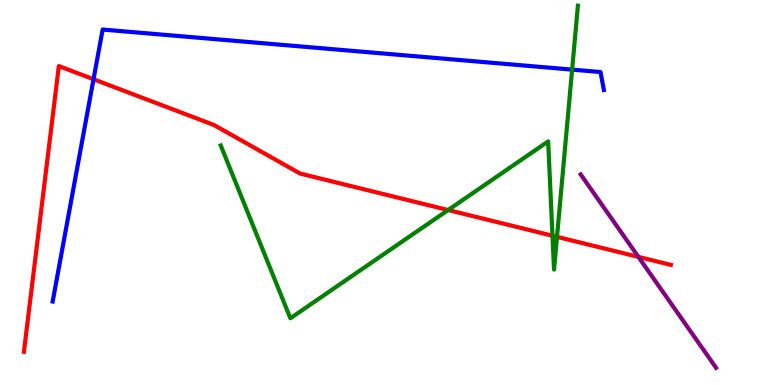[{'lines': ['blue', 'red'], 'intersections': [{'x': 1.21, 'y': 7.94}]}, {'lines': ['green', 'red'], 'intersections': [{'x': 5.78, 'y': 4.54}, {'x': 7.13, 'y': 3.88}, {'x': 7.19, 'y': 3.85}]}, {'lines': ['purple', 'red'], 'intersections': [{'x': 8.24, 'y': 3.33}]}, {'lines': ['blue', 'green'], 'intersections': [{'x': 7.38, 'y': 8.19}]}, {'lines': ['blue', 'purple'], 'intersections': []}, {'lines': ['green', 'purple'], 'intersections': []}]